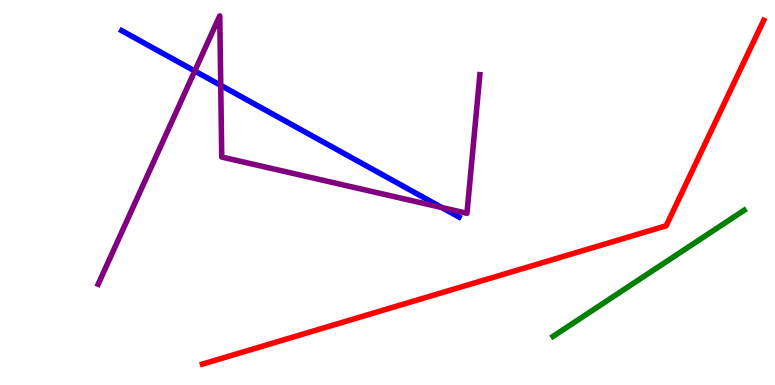[{'lines': ['blue', 'red'], 'intersections': []}, {'lines': ['green', 'red'], 'intersections': []}, {'lines': ['purple', 'red'], 'intersections': []}, {'lines': ['blue', 'green'], 'intersections': []}, {'lines': ['blue', 'purple'], 'intersections': [{'x': 2.51, 'y': 8.16}, {'x': 2.85, 'y': 7.78}, {'x': 5.7, 'y': 4.61}]}, {'lines': ['green', 'purple'], 'intersections': []}]